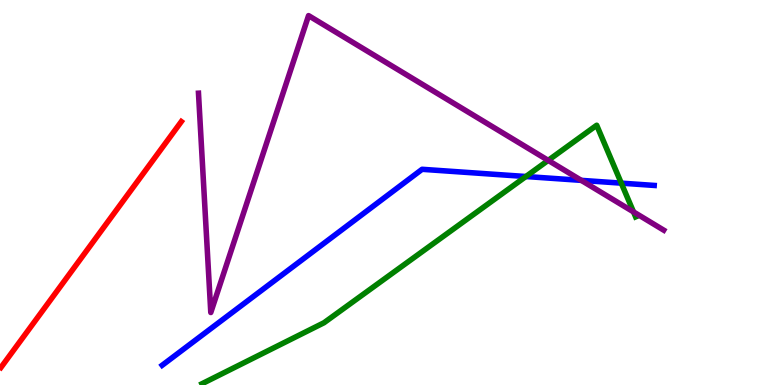[{'lines': ['blue', 'red'], 'intersections': []}, {'lines': ['green', 'red'], 'intersections': []}, {'lines': ['purple', 'red'], 'intersections': []}, {'lines': ['blue', 'green'], 'intersections': [{'x': 6.79, 'y': 5.42}, {'x': 8.02, 'y': 5.24}]}, {'lines': ['blue', 'purple'], 'intersections': [{'x': 7.5, 'y': 5.32}]}, {'lines': ['green', 'purple'], 'intersections': [{'x': 7.07, 'y': 5.83}, {'x': 8.17, 'y': 4.5}]}]